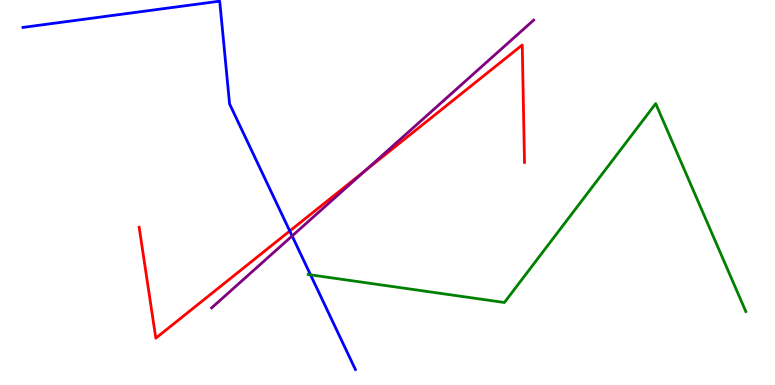[{'lines': ['blue', 'red'], 'intersections': [{'x': 3.74, 'y': 4.0}]}, {'lines': ['green', 'red'], 'intersections': []}, {'lines': ['purple', 'red'], 'intersections': [{'x': 4.71, 'y': 5.57}]}, {'lines': ['blue', 'green'], 'intersections': [{'x': 4.01, 'y': 2.86}]}, {'lines': ['blue', 'purple'], 'intersections': [{'x': 3.77, 'y': 3.87}]}, {'lines': ['green', 'purple'], 'intersections': []}]